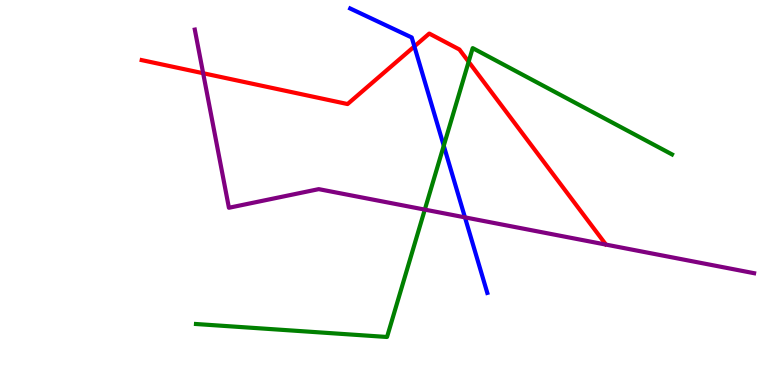[{'lines': ['blue', 'red'], 'intersections': [{'x': 5.35, 'y': 8.79}]}, {'lines': ['green', 'red'], 'intersections': [{'x': 6.05, 'y': 8.4}]}, {'lines': ['purple', 'red'], 'intersections': [{'x': 2.62, 'y': 8.1}]}, {'lines': ['blue', 'green'], 'intersections': [{'x': 5.73, 'y': 6.22}]}, {'lines': ['blue', 'purple'], 'intersections': [{'x': 6.0, 'y': 4.35}]}, {'lines': ['green', 'purple'], 'intersections': [{'x': 5.48, 'y': 4.56}]}]